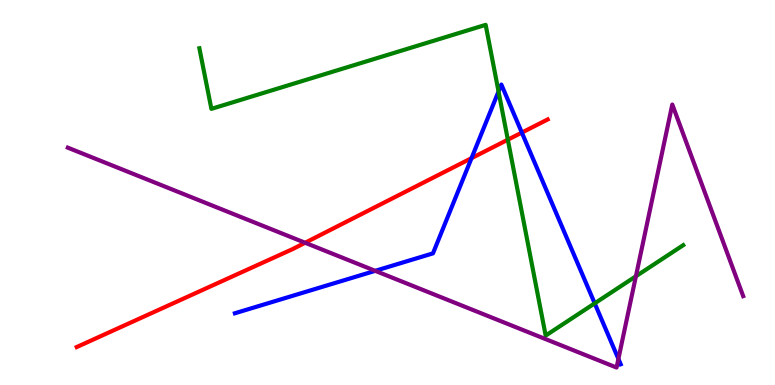[{'lines': ['blue', 'red'], 'intersections': [{'x': 6.08, 'y': 5.89}, {'x': 6.73, 'y': 6.56}]}, {'lines': ['green', 'red'], 'intersections': [{'x': 6.55, 'y': 6.37}]}, {'lines': ['purple', 'red'], 'intersections': [{'x': 3.94, 'y': 3.69}]}, {'lines': ['blue', 'green'], 'intersections': [{'x': 6.43, 'y': 7.62}, {'x': 7.67, 'y': 2.12}]}, {'lines': ['blue', 'purple'], 'intersections': [{'x': 4.84, 'y': 2.97}, {'x': 7.98, 'y': 0.678}]}, {'lines': ['green', 'purple'], 'intersections': [{'x': 8.21, 'y': 2.82}]}]